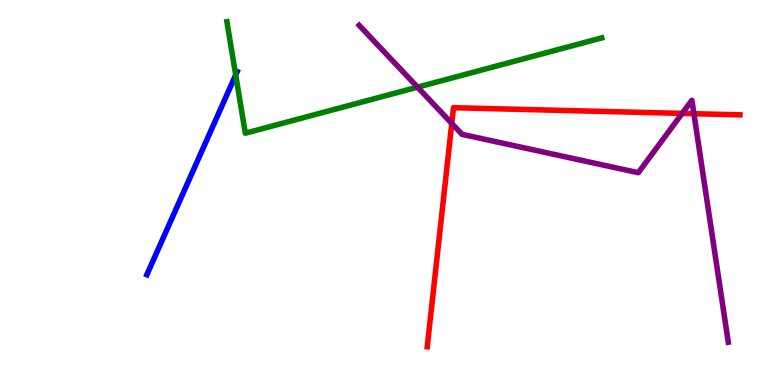[{'lines': ['blue', 'red'], 'intersections': []}, {'lines': ['green', 'red'], 'intersections': []}, {'lines': ['purple', 'red'], 'intersections': [{'x': 5.83, 'y': 6.79}, {'x': 8.8, 'y': 7.05}, {'x': 8.95, 'y': 7.05}]}, {'lines': ['blue', 'green'], 'intersections': [{'x': 3.04, 'y': 8.05}]}, {'lines': ['blue', 'purple'], 'intersections': []}, {'lines': ['green', 'purple'], 'intersections': [{'x': 5.39, 'y': 7.74}]}]